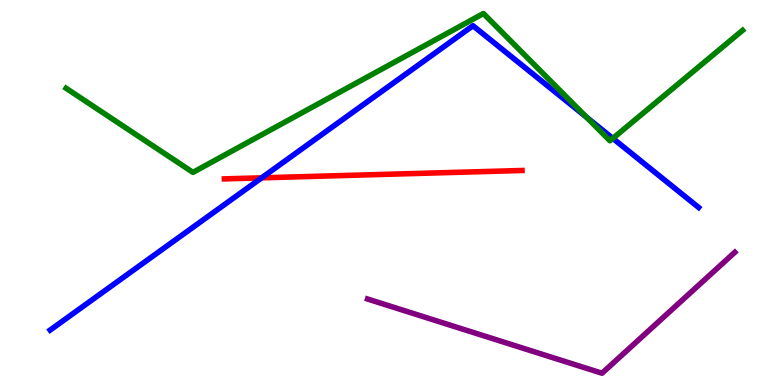[{'lines': ['blue', 'red'], 'intersections': [{'x': 3.38, 'y': 5.38}]}, {'lines': ['green', 'red'], 'intersections': []}, {'lines': ['purple', 'red'], 'intersections': []}, {'lines': ['blue', 'green'], 'intersections': [{'x': 7.57, 'y': 6.96}, {'x': 7.91, 'y': 6.41}]}, {'lines': ['blue', 'purple'], 'intersections': []}, {'lines': ['green', 'purple'], 'intersections': []}]